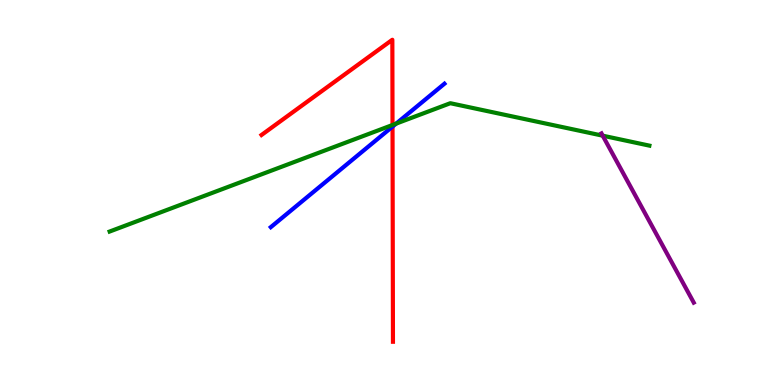[{'lines': ['blue', 'red'], 'intersections': [{'x': 5.06, 'y': 6.71}]}, {'lines': ['green', 'red'], 'intersections': [{'x': 5.06, 'y': 6.75}]}, {'lines': ['purple', 'red'], 'intersections': []}, {'lines': ['blue', 'green'], 'intersections': [{'x': 5.11, 'y': 6.79}]}, {'lines': ['blue', 'purple'], 'intersections': []}, {'lines': ['green', 'purple'], 'intersections': [{'x': 7.78, 'y': 6.48}]}]